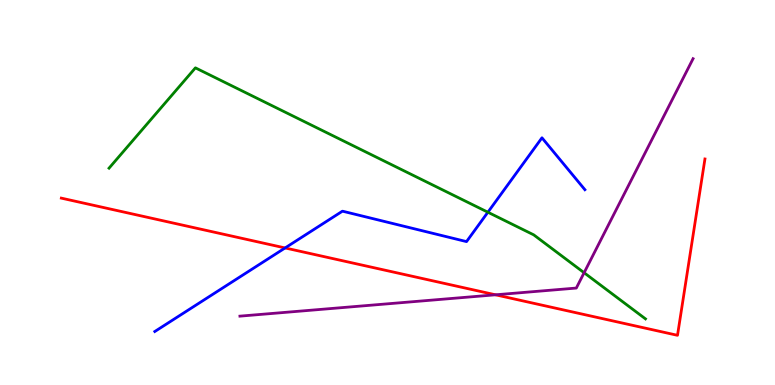[{'lines': ['blue', 'red'], 'intersections': [{'x': 3.68, 'y': 3.56}]}, {'lines': ['green', 'red'], 'intersections': []}, {'lines': ['purple', 'red'], 'intersections': [{'x': 6.39, 'y': 2.34}]}, {'lines': ['blue', 'green'], 'intersections': [{'x': 6.3, 'y': 4.49}]}, {'lines': ['blue', 'purple'], 'intersections': []}, {'lines': ['green', 'purple'], 'intersections': [{'x': 7.54, 'y': 2.92}]}]